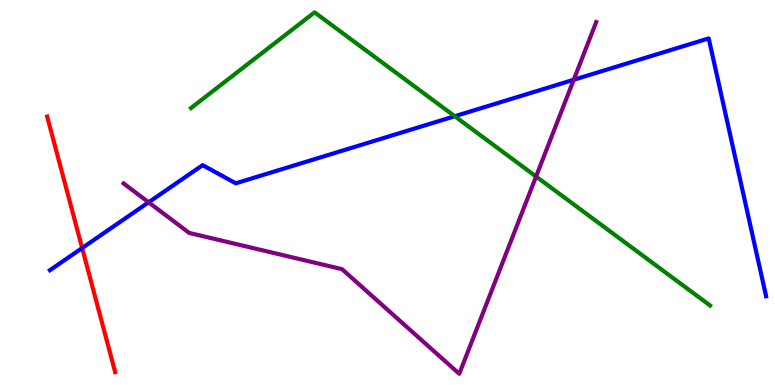[{'lines': ['blue', 'red'], 'intersections': [{'x': 1.06, 'y': 3.56}]}, {'lines': ['green', 'red'], 'intersections': []}, {'lines': ['purple', 'red'], 'intersections': []}, {'lines': ['blue', 'green'], 'intersections': [{'x': 5.87, 'y': 6.98}]}, {'lines': ['blue', 'purple'], 'intersections': [{'x': 1.92, 'y': 4.75}, {'x': 7.4, 'y': 7.93}]}, {'lines': ['green', 'purple'], 'intersections': [{'x': 6.92, 'y': 5.41}]}]